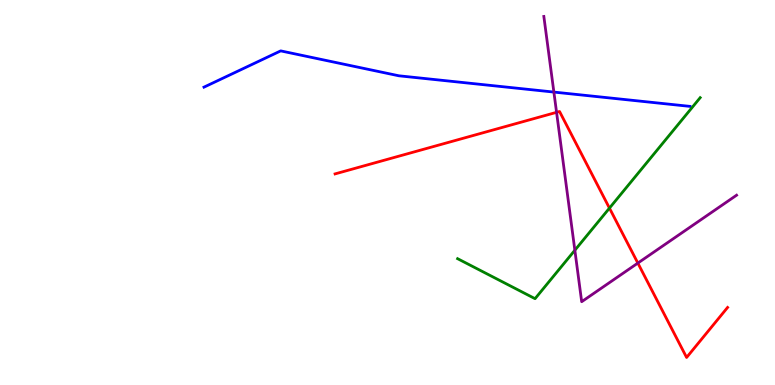[{'lines': ['blue', 'red'], 'intersections': []}, {'lines': ['green', 'red'], 'intersections': [{'x': 7.86, 'y': 4.59}]}, {'lines': ['purple', 'red'], 'intersections': [{'x': 7.18, 'y': 7.08}, {'x': 8.23, 'y': 3.17}]}, {'lines': ['blue', 'green'], 'intersections': []}, {'lines': ['blue', 'purple'], 'intersections': [{'x': 7.15, 'y': 7.61}]}, {'lines': ['green', 'purple'], 'intersections': [{'x': 7.42, 'y': 3.5}]}]